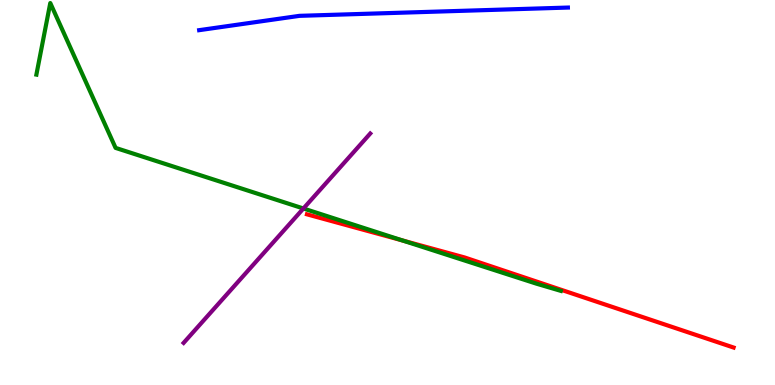[{'lines': ['blue', 'red'], 'intersections': []}, {'lines': ['green', 'red'], 'intersections': [{'x': 5.2, 'y': 3.75}]}, {'lines': ['purple', 'red'], 'intersections': []}, {'lines': ['blue', 'green'], 'intersections': []}, {'lines': ['blue', 'purple'], 'intersections': []}, {'lines': ['green', 'purple'], 'intersections': [{'x': 3.92, 'y': 4.58}]}]